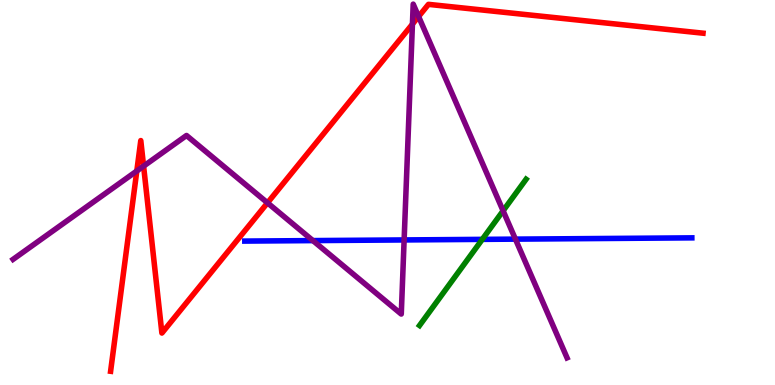[{'lines': ['blue', 'red'], 'intersections': []}, {'lines': ['green', 'red'], 'intersections': []}, {'lines': ['purple', 'red'], 'intersections': [{'x': 1.77, 'y': 5.56}, {'x': 1.85, 'y': 5.68}, {'x': 3.45, 'y': 4.73}, {'x': 5.32, 'y': 9.37}, {'x': 5.4, 'y': 9.57}]}, {'lines': ['blue', 'green'], 'intersections': [{'x': 6.22, 'y': 3.78}]}, {'lines': ['blue', 'purple'], 'intersections': [{'x': 4.04, 'y': 3.75}, {'x': 5.21, 'y': 3.77}, {'x': 6.65, 'y': 3.79}]}, {'lines': ['green', 'purple'], 'intersections': [{'x': 6.49, 'y': 4.52}]}]